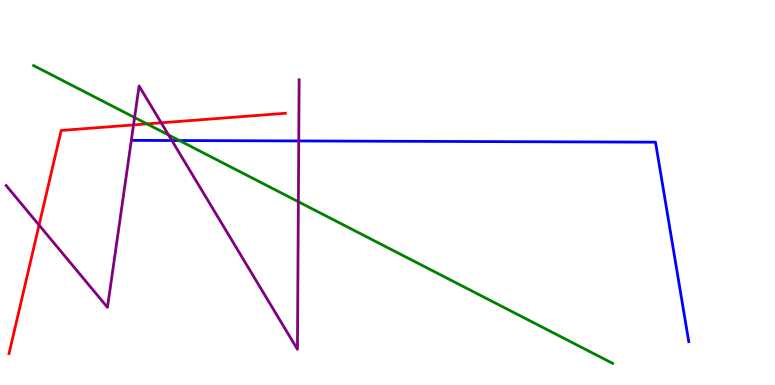[{'lines': ['blue', 'red'], 'intersections': []}, {'lines': ['green', 'red'], 'intersections': [{'x': 1.9, 'y': 6.78}]}, {'lines': ['purple', 'red'], 'intersections': [{'x': 0.504, 'y': 4.15}, {'x': 1.72, 'y': 6.76}, {'x': 2.08, 'y': 6.81}]}, {'lines': ['blue', 'green'], 'intersections': [{'x': 2.31, 'y': 6.35}]}, {'lines': ['blue', 'purple'], 'intersections': [{'x': 2.22, 'y': 6.35}, {'x': 3.85, 'y': 6.34}]}, {'lines': ['green', 'purple'], 'intersections': [{'x': 1.74, 'y': 6.95}, {'x': 2.17, 'y': 6.49}, {'x': 3.85, 'y': 4.76}]}]